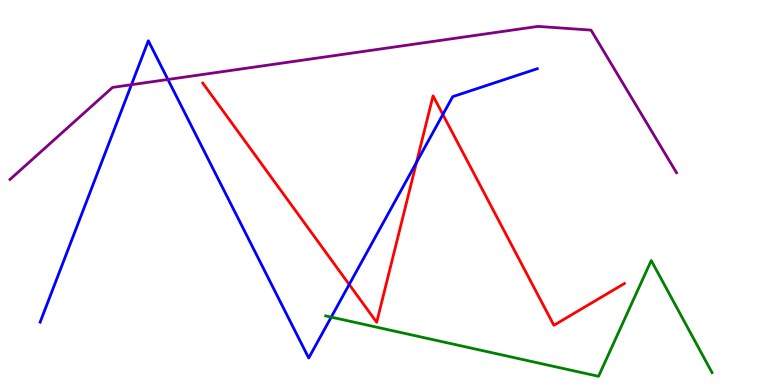[{'lines': ['blue', 'red'], 'intersections': [{'x': 4.51, 'y': 2.61}, {'x': 5.37, 'y': 5.78}, {'x': 5.71, 'y': 7.03}]}, {'lines': ['green', 'red'], 'intersections': []}, {'lines': ['purple', 'red'], 'intersections': []}, {'lines': ['blue', 'green'], 'intersections': [{'x': 4.27, 'y': 1.76}]}, {'lines': ['blue', 'purple'], 'intersections': [{'x': 1.7, 'y': 7.8}, {'x': 2.17, 'y': 7.94}]}, {'lines': ['green', 'purple'], 'intersections': []}]